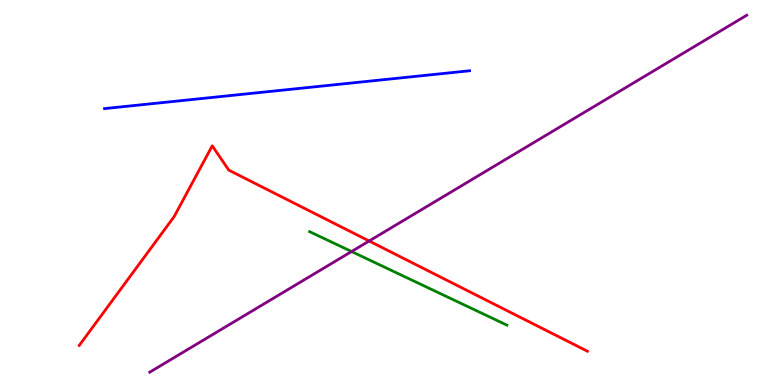[{'lines': ['blue', 'red'], 'intersections': []}, {'lines': ['green', 'red'], 'intersections': []}, {'lines': ['purple', 'red'], 'intersections': [{'x': 4.76, 'y': 3.74}]}, {'lines': ['blue', 'green'], 'intersections': []}, {'lines': ['blue', 'purple'], 'intersections': []}, {'lines': ['green', 'purple'], 'intersections': [{'x': 4.54, 'y': 3.47}]}]